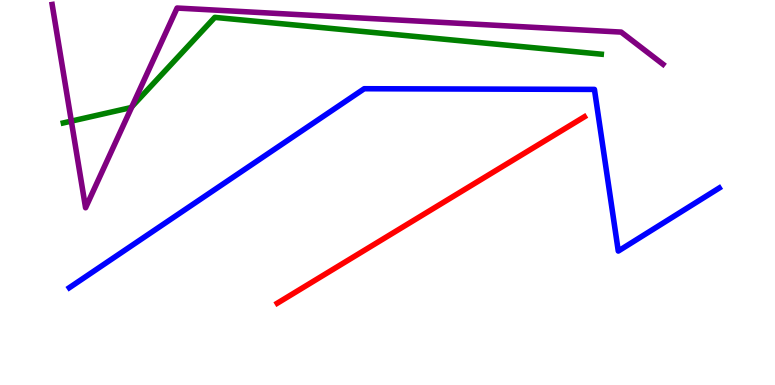[{'lines': ['blue', 'red'], 'intersections': []}, {'lines': ['green', 'red'], 'intersections': []}, {'lines': ['purple', 'red'], 'intersections': []}, {'lines': ['blue', 'green'], 'intersections': []}, {'lines': ['blue', 'purple'], 'intersections': []}, {'lines': ['green', 'purple'], 'intersections': [{'x': 0.92, 'y': 6.85}, {'x': 1.7, 'y': 7.23}]}]